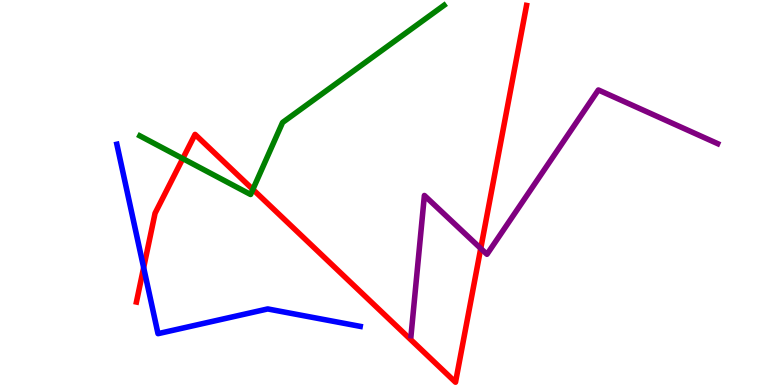[{'lines': ['blue', 'red'], 'intersections': [{'x': 1.85, 'y': 3.05}]}, {'lines': ['green', 'red'], 'intersections': [{'x': 2.36, 'y': 5.88}, {'x': 3.26, 'y': 5.08}]}, {'lines': ['purple', 'red'], 'intersections': [{'x': 6.2, 'y': 3.55}]}, {'lines': ['blue', 'green'], 'intersections': []}, {'lines': ['blue', 'purple'], 'intersections': []}, {'lines': ['green', 'purple'], 'intersections': []}]